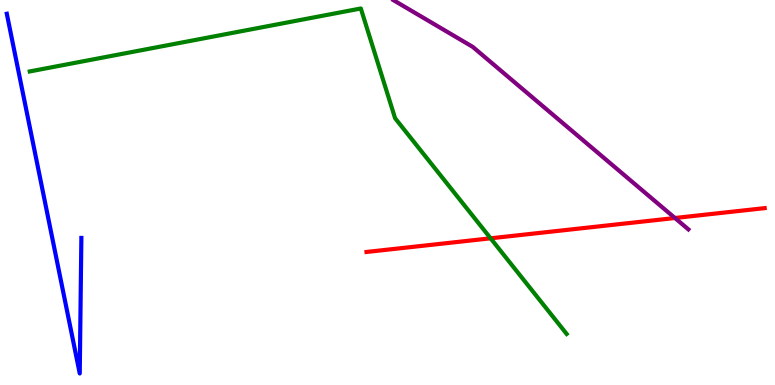[{'lines': ['blue', 'red'], 'intersections': []}, {'lines': ['green', 'red'], 'intersections': [{'x': 6.33, 'y': 3.81}]}, {'lines': ['purple', 'red'], 'intersections': [{'x': 8.71, 'y': 4.34}]}, {'lines': ['blue', 'green'], 'intersections': []}, {'lines': ['blue', 'purple'], 'intersections': []}, {'lines': ['green', 'purple'], 'intersections': []}]